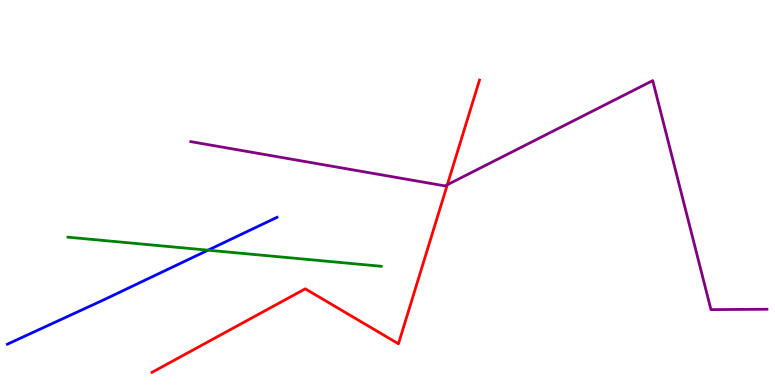[{'lines': ['blue', 'red'], 'intersections': []}, {'lines': ['green', 'red'], 'intersections': []}, {'lines': ['purple', 'red'], 'intersections': [{'x': 5.77, 'y': 5.2}]}, {'lines': ['blue', 'green'], 'intersections': [{'x': 2.68, 'y': 3.5}]}, {'lines': ['blue', 'purple'], 'intersections': []}, {'lines': ['green', 'purple'], 'intersections': []}]